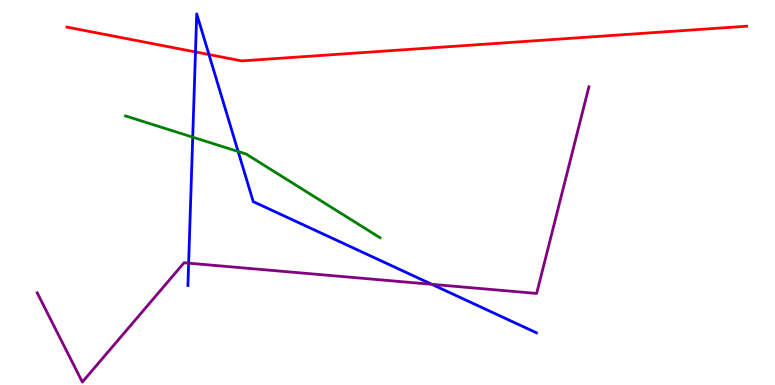[{'lines': ['blue', 'red'], 'intersections': [{'x': 2.52, 'y': 8.65}, {'x': 2.7, 'y': 8.58}]}, {'lines': ['green', 'red'], 'intersections': []}, {'lines': ['purple', 'red'], 'intersections': []}, {'lines': ['blue', 'green'], 'intersections': [{'x': 2.49, 'y': 6.44}, {'x': 3.07, 'y': 6.06}]}, {'lines': ['blue', 'purple'], 'intersections': [{'x': 2.43, 'y': 3.16}, {'x': 5.57, 'y': 2.62}]}, {'lines': ['green', 'purple'], 'intersections': []}]